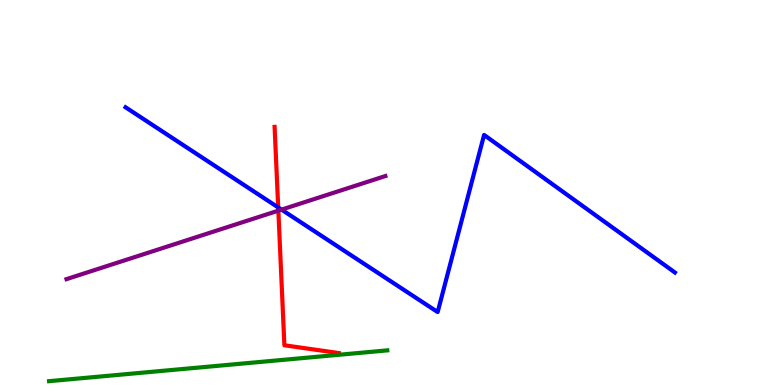[{'lines': ['blue', 'red'], 'intersections': [{'x': 3.59, 'y': 4.61}]}, {'lines': ['green', 'red'], 'intersections': []}, {'lines': ['purple', 'red'], 'intersections': [{'x': 3.59, 'y': 4.53}]}, {'lines': ['blue', 'green'], 'intersections': []}, {'lines': ['blue', 'purple'], 'intersections': [{'x': 3.63, 'y': 4.56}]}, {'lines': ['green', 'purple'], 'intersections': []}]